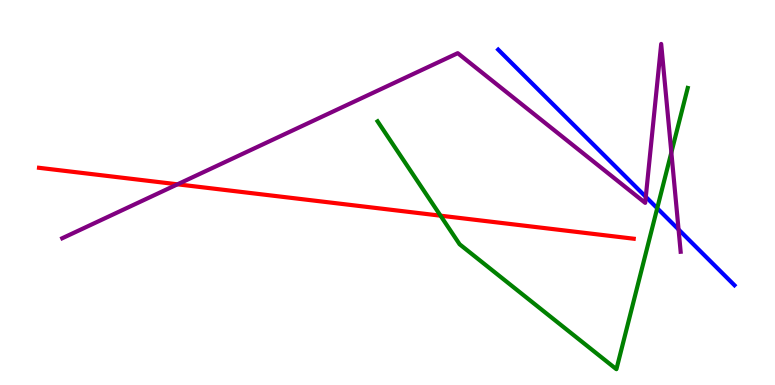[{'lines': ['blue', 'red'], 'intersections': []}, {'lines': ['green', 'red'], 'intersections': [{'x': 5.68, 'y': 4.4}]}, {'lines': ['purple', 'red'], 'intersections': [{'x': 2.29, 'y': 5.21}]}, {'lines': ['blue', 'green'], 'intersections': [{'x': 8.48, 'y': 4.59}]}, {'lines': ['blue', 'purple'], 'intersections': [{'x': 8.33, 'y': 4.89}, {'x': 8.76, 'y': 4.04}]}, {'lines': ['green', 'purple'], 'intersections': [{'x': 8.66, 'y': 6.04}]}]